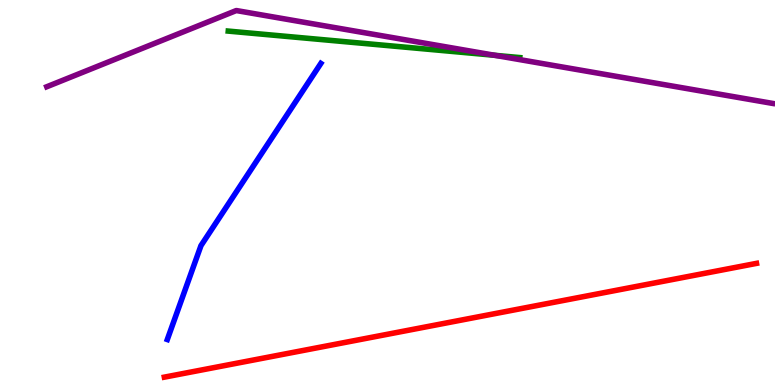[{'lines': ['blue', 'red'], 'intersections': []}, {'lines': ['green', 'red'], 'intersections': []}, {'lines': ['purple', 'red'], 'intersections': []}, {'lines': ['blue', 'green'], 'intersections': []}, {'lines': ['blue', 'purple'], 'intersections': []}, {'lines': ['green', 'purple'], 'intersections': [{'x': 6.39, 'y': 8.56}]}]